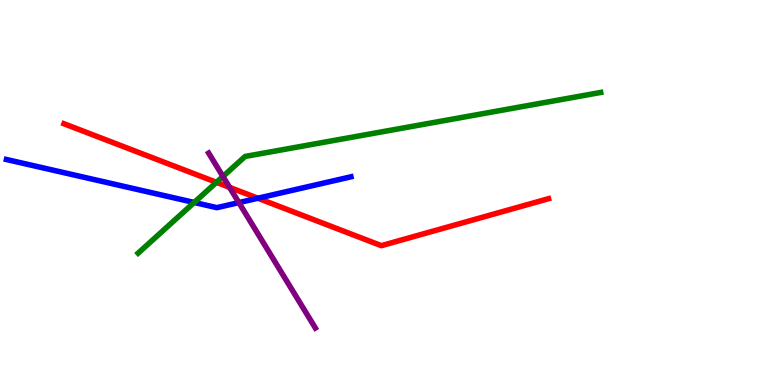[{'lines': ['blue', 'red'], 'intersections': [{'x': 3.33, 'y': 4.85}]}, {'lines': ['green', 'red'], 'intersections': [{'x': 2.79, 'y': 5.26}]}, {'lines': ['purple', 'red'], 'intersections': [{'x': 2.96, 'y': 5.13}]}, {'lines': ['blue', 'green'], 'intersections': [{'x': 2.51, 'y': 4.74}]}, {'lines': ['blue', 'purple'], 'intersections': [{'x': 3.08, 'y': 4.74}]}, {'lines': ['green', 'purple'], 'intersections': [{'x': 2.88, 'y': 5.42}]}]